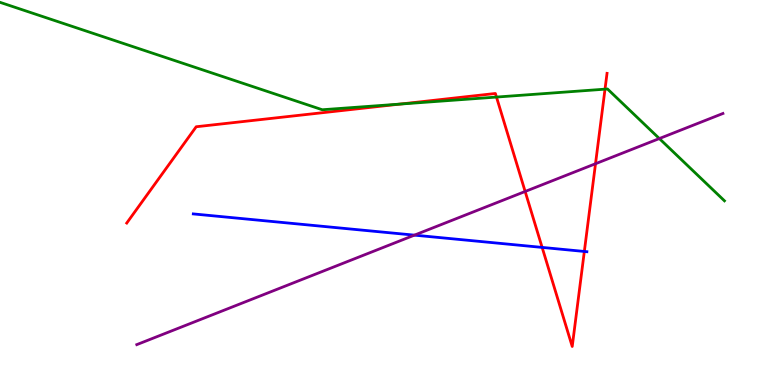[{'lines': ['blue', 'red'], 'intersections': [{'x': 7.0, 'y': 3.57}, {'x': 7.54, 'y': 3.47}]}, {'lines': ['green', 'red'], 'intersections': [{'x': 5.16, 'y': 7.3}, {'x': 6.41, 'y': 7.48}, {'x': 7.81, 'y': 7.68}]}, {'lines': ['purple', 'red'], 'intersections': [{'x': 6.78, 'y': 5.03}, {'x': 7.68, 'y': 5.75}]}, {'lines': ['blue', 'green'], 'intersections': []}, {'lines': ['blue', 'purple'], 'intersections': [{'x': 5.35, 'y': 3.89}]}, {'lines': ['green', 'purple'], 'intersections': [{'x': 8.51, 'y': 6.4}]}]